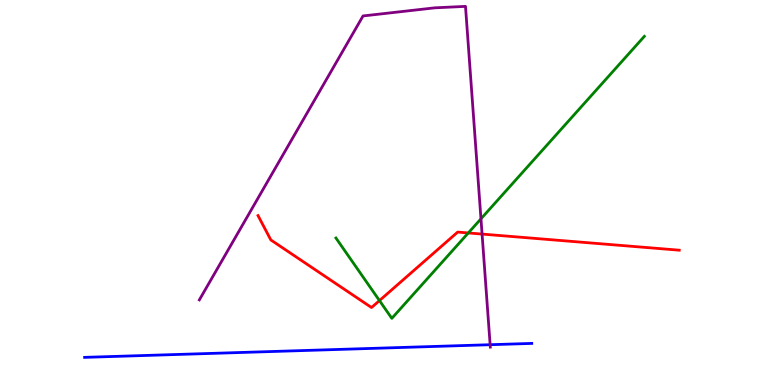[{'lines': ['blue', 'red'], 'intersections': []}, {'lines': ['green', 'red'], 'intersections': [{'x': 4.9, 'y': 2.19}, {'x': 6.04, 'y': 3.95}]}, {'lines': ['purple', 'red'], 'intersections': [{'x': 6.22, 'y': 3.92}]}, {'lines': ['blue', 'green'], 'intersections': []}, {'lines': ['blue', 'purple'], 'intersections': [{'x': 6.32, 'y': 1.05}]}, {'lines': ['green', 'purple'], 'intersections': [{'x': 6.21, 'y': 4.32}]}]